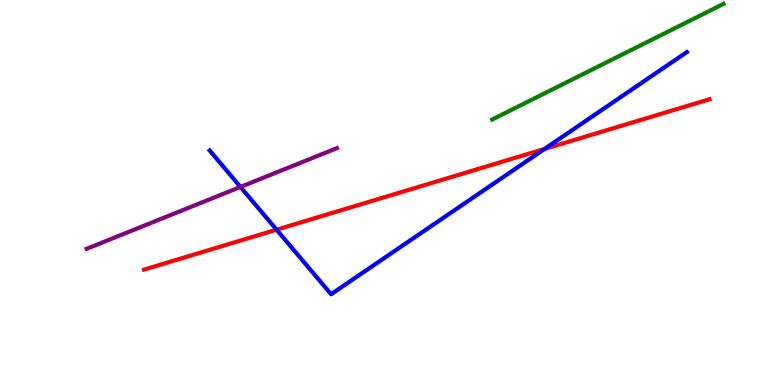[{'lines': ['blue', 'red'], 'intersections': [{'x': 3.57, 'y': 4.03}, {'x': 7.03, 'y': 6.13}]}, {'lines': ['green', 'red'], 'intersections': []}, {'lines': ['purple', 'red'], 'intersections': []}, {'lines': ['blue', 'green'], 'intersections': []}, {'lines': ['blue', 'purple'], 'intersections': [{'x': 3.1, 'y': 5.14}]}, {'lines': ['green', 'purple'], 'intersections': []}]